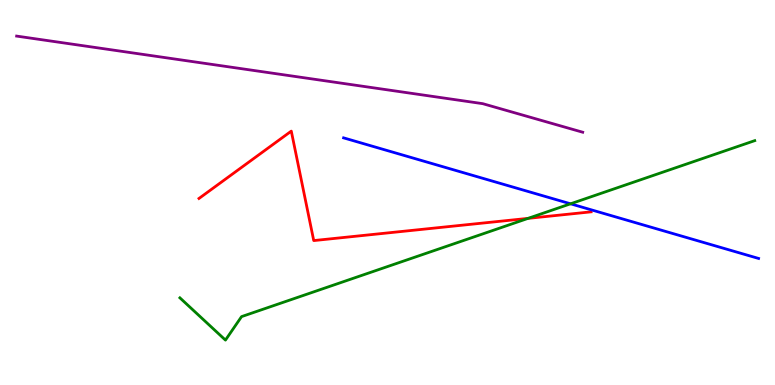[{'lines': ['blue', 'red'], 'intersections': []}, {'lines': ['green', 'red'], 'intersections': [{'x': 6.81, 'y': 4.33}]}, {'lines': ['purple', 'red'], 'intersections': []}, {'lines': ['blue', 'green'], 'intersections': [{'x': 7.36, 'y': 4.71}]}, {'lines': ['blue', 'purple'], 'intersections': []}, {'lines': ['green', 'purple'], 'intersections': []}]